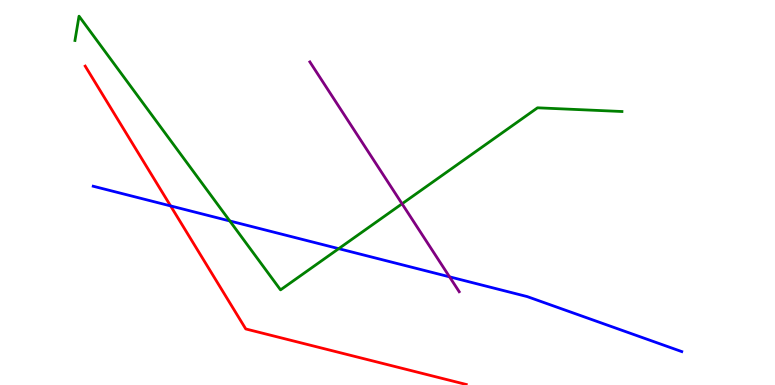[{'lines': ['blue', 'red'], 'intersections': [{'x': 2.2, 'y': 4.65}]}, {'lines': ['green', 'red'], 'intersections': []}, {'lines': ['purple', 'red'], 'intersections': []}, {'lines': ['blue', 'green'], 'intersections': [{'x': 2.97, 'y': 4.26}, {'x': 4.37, 'y': 3.54}]}, {'lines': ['blue', 'purple'], 'intersections': [{'x': 5.8, 'y': 2.81}]}, {'lines': ['green', 'purple'], 'intersections': [{'x': 5.19, 'y': 4.71}]}]